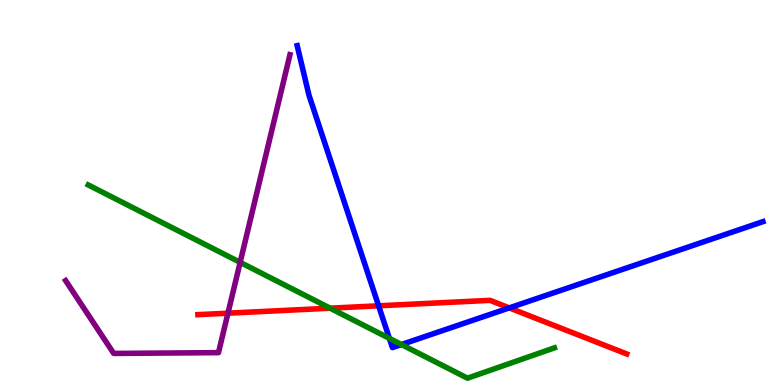[{'lines': ['blue', 'red'], 'intersections': [{'x': 4.89, 'y': 2.06}, {'x': 6.57, 'y': 2.0}]}, {'lines': ['green', 'red'], 'intersections': [{'x': 4.26, 'y': 2.0}]}, {'lines': ['purple', 'red'], 'intersections': [{'x': 2.94, 'y': 1.87}]}, {'lines': ['blue', 'green'], 'intersections': [{'x': 5.02, 'y': 1.21}, {'x': 5.18, 'y': 1.05}]}, {'lines': ['blue', 'purple'], 'intersections': []}, {'lines': ['green', 'purple'], 'intersections': [{'x': 3.1, 'y': 3.19}]}]